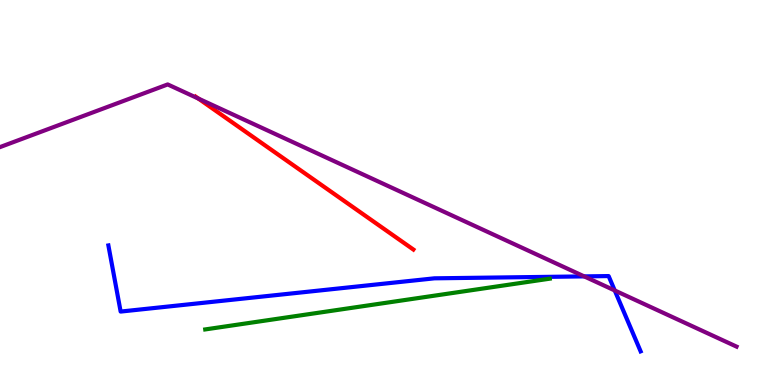[{'lines': ['blue', 'red'], 'intersections': []}, {'lines': ['green', 'red'], 'intersections': []}, {'lines': ['purple', 'red'], 'intersections': [{'x': 2.56, 'y': 7.44}]}, {'lines': ['blue', 'green'], 'intersections': []}, {'lines': ['blue', 'purple'], 'intersections': [{'x': 7.54, 'y': 2.82}, {'x': 7.93, 'y': 2.46}]}, {'lines': ['green', 'purple'], 'intersections': []}]